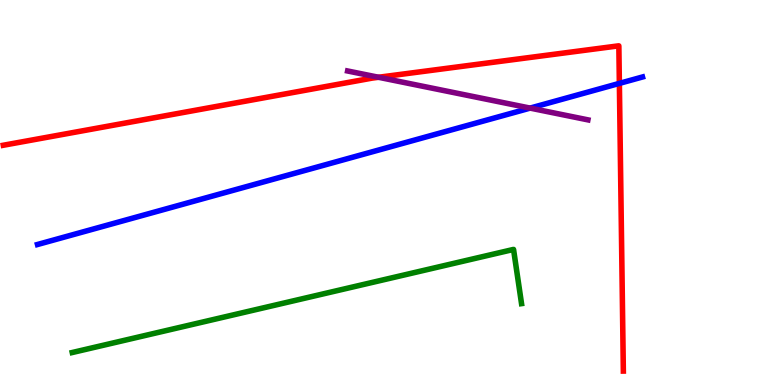[{'lines': ['blue', 'red'], 'intersections': [{'x': 7.99, 'y': 7.83}]}, {'lines': ['green', 'red'], 'intersections': []}, {'lines': ['purple', 'red'], 'intersections': [{'x': 4.88, 'y': 7.99}]}, {'lines': ['blue', 'green'], 'intersections': []}, {'lines': ['blue', 'purple'], 'intersections': [{'x': 6.84, 'y': 7.19}]}, {'lines': ['green', 'purple'], 'intersections': []}]